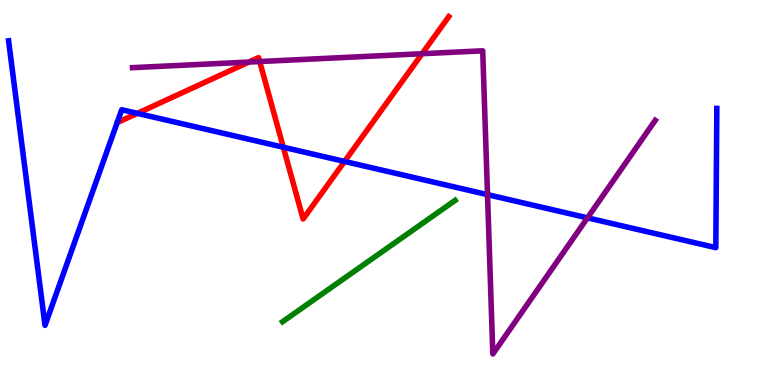[{'lines': ['blue', 'red'], 'intersections': [{'x': 1.77, 'y': 7.06}, {'x': 3.66, 'y': 6.18}, {'x': 4.45, 'y': 5.81}]}, {'lines': ['green', 'red'], 'intersections': []}, {'lines': ['purple', 'red'], 'intersections': [{'x': 3.21, 'y': 8.39}, {'x': 3.35, 'y': 8.4}, {'x': 5.45, 'y': 8.6}]}, {'lines': ['blue', 'green'], 'intersections': []}, {'lines': ['blue', 'purple'], 'intersections': [{'x': 6.29, 'y': 4.94}, {'x': 7.58, 'y': 4.34}]}, {'lines': ['green', 'purple'], 'intersections': []}]